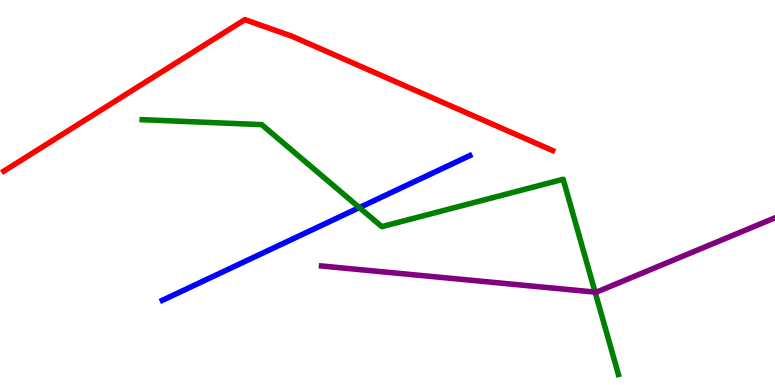[{'lines': ['blue', 'red'], 'intersections': []}, {'lines': ['green', 'red'], 'intersections': []}, {'lines': ['purple', 'red'], 'intersections': []}, {'lines': ['blue', 'green'], 'intersections': [{'x': 4.64, 'y': 4.61}]}, {'lines': ['blue', 'purple'], 'intersections': []}, {'lines': ['green', 'purple'], 'intersections': [{'x': 7.68, 'y': 2.41}]}]